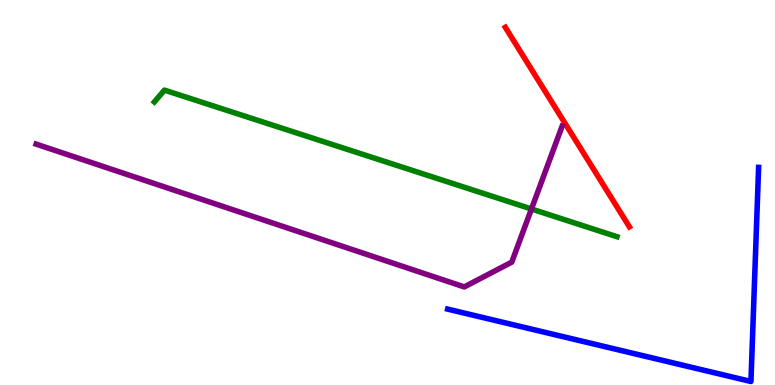[{'lines': ['blue', 'red'], 'intersections': []}, {'lines': ['green', 'red'], 'intersections': []}, {'lines': ['purple', 'red'], 'intersections': []}, {'lines': ['blue', 'green'], 'intersections': []}, {'lines': ['blue', 'purple'], 'intersections': []}, {'lines': ['green', 'purple'], 'intersections': [{'x': 6.86, 'y': 4.57}]}]